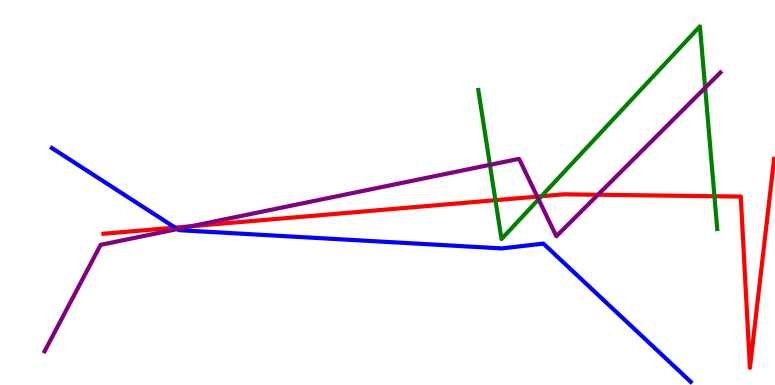[{'lines': ['blue', 'red'], 'intersections': [{'x': 2.26, 'y': 4.09}]}, {'lines': ['green', 'red'], 'intersections': [{'x': 6.39, 'y': 4.8}, {'x': 6.99, 'y': 4.9}, {'x': 9.22, 'y': 4.9}]}, {'lines': ['purple', 'red'], 'intersections': [{'x': 2.47, 'y': 4.12}, {'x': 6.93, 'y': 4.89}, {'x': 7.72, 'y': 4.94}]}, {'lines': ['blue', 'green'], 'intersections': []}, {'lines': ['blue', 'purple'], 'intersections': [{'x': 2.29, 'y': 4.05}]}, {'lines': ['green', 'purple'], 'intersections': [{'x': 6.32, 'y': 5.72}, {'x': 6.95, 'y': 4.82}, {'x': 9.1, 'y': 7.72}]}]